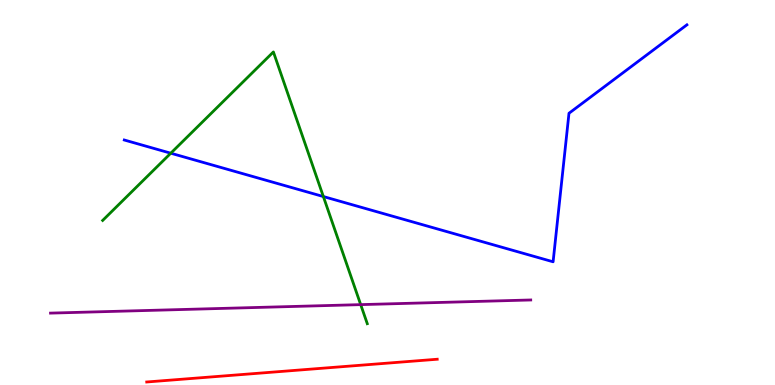[{'lines': ['blue', 'red'], 'intersections': []}, {'lines': ['green', 'red'], 'intersections': []}, {'lines': ['purple', 'red'], 'intersections': []}, {'lines': ['blue', 'green'], 'intersections': [{'x': 2.2, 'y': 6.02}, {'x': 4.17, 'y': 4.89}]}, {'lines': ['blue', 'purple'], 'intersections': []}, {'lines': ['green', 'purple'], 'intersections': [{'x': 4.65, 'y': 2.09}]}]